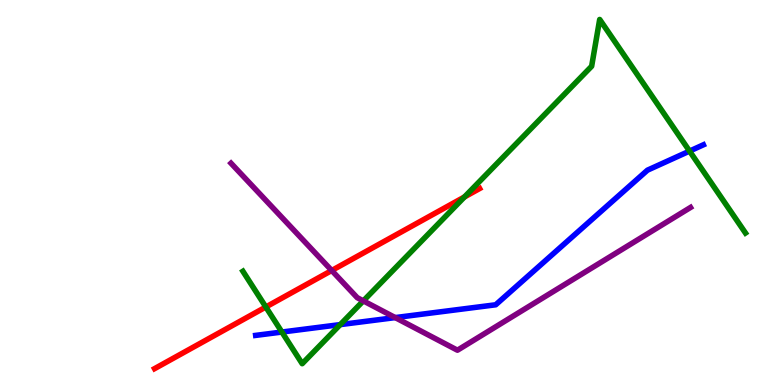[{'lines': ['blue', 'red'], 'intersections': []}, {'lines': ['green', 'red'], 'intersections': [{'x': 3.43, 'y': 2.03}, {'x': 5.99, 'y': 4.88}]}, {'lines': ['purple', 'red'], 'intersections': [{'x': 4.28, 'y': 2.97}]}, {'lines': ['blue', 'green'], 'intersections': [{'x': 3.64, 'y': 1.38}, {'x': 4.39, 'y': 1.57}, {'x': 8.9, 'y': 6.08}]}, {'lines': ['blue', 'purple'], 'intersections': [{'x': 5.1, 'y': 1.75}]}, {'lines': ['green', 'purple'], 'intersections': [{'x': 4.69, 'y': 2.19}]}]